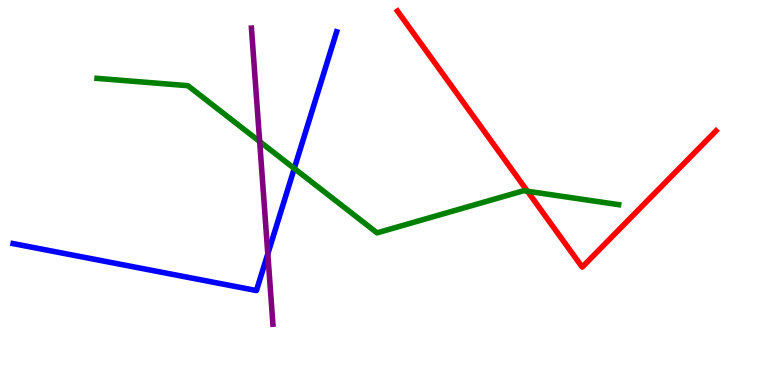[{'lines': ['blue', 'red'], 'intersections': []}, {'lines': ['green', 'red'], 'intersections': [{'x': 6.81, 'y': 5.03}]}, {'lines': ['purple', 'red'], 'intersections': []}, {'lines': ['blue', 'green'], 'intersections': [{'x': 3.8, 'y': 5.62}]}, {'lines': ['blue', 'purple'], 'intersections': [{'x': 3.46, 'y': 3.41}]}, {'lines': ['green', 'purple'], 'intersections': [{'x': 3.35, 'y': 6.32}]}]